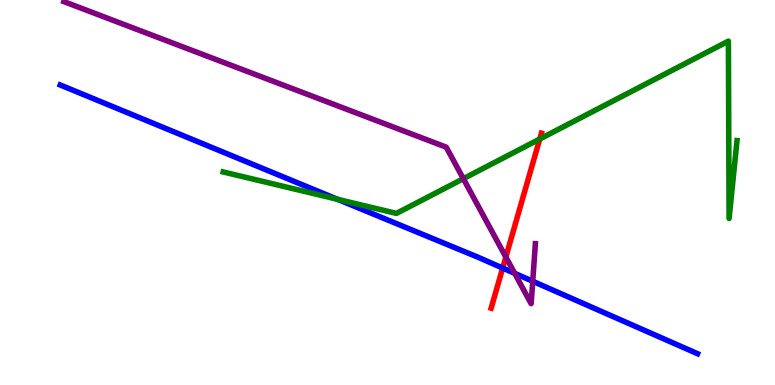[{'lines': ['blue', 'red'], 'intersections': [{'x': 6.49, 'y': 3.04}]}, {'lines': ['green', 'red'], 'intersections': [{'x': 6.96, 'y': 6.39}]}, {'lines': ['purple', 'red'], 'intersections': [{'x': 6.53, 'y': 3.32}]}, {'lines': ['blue', 'green'], 'intersections': [{'x': 4.36, 'y': 4.82}]}, {'lines': ['blue', 'purple'], 'intersections': [{'x': 6.64, 'y': 2.9}, {'x': 6.87, 'y': 2.69}]}, {'lines': ['green', 'purple'], 'intersections': [{'x': 5.98, 'y': 5.36}]}]